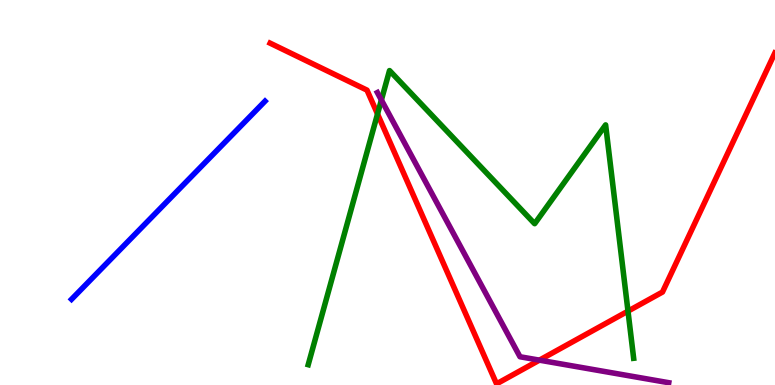[{'lines': ['blue', 'red'], 'intersections': []}, {'lines': ['green', 'red'], 'intersections': [{'x': 4.87, 'y': 7.04}, {'x': 8.1, 'y': 1.92}]}, {'lines': ['purple', 'red'], 'intersections': [{'x': 6.96, 'y': 0.645}]}, {'lines': ['blue', 'green'], 'intersections': []}, {'lines': ['blue', 'purple'], 'intersections': []}, {'lines': ['green', 'purple'], 'intersections': [{'x': 4.92, 'y': 7.4}]}]